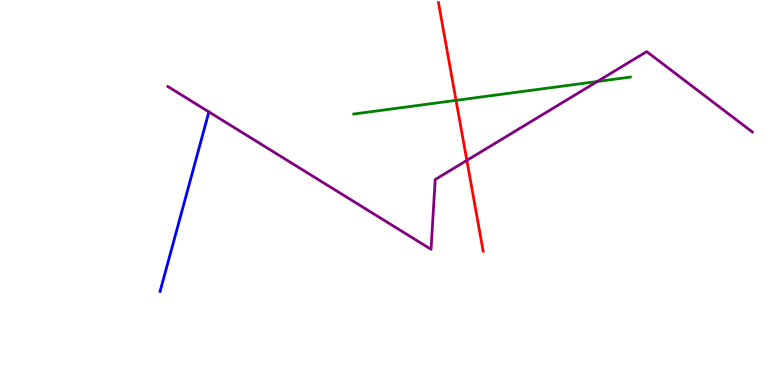[{'lines': ['blue', 'red'], 'intersections': []}, {'lines': ['green', 'red'], 'intersections': [{'x': 5.88, 'y': 7.39}]}, {'lines': ['purple', 'red'], 'intersections': [{'x': 6.02, 'y': 5.83}]}, {'lines': ['blue', 'green'], 'intersections': []}, {'lines': ['blue', 'purple'], 'intersections': [{'x': 2.7, 'y': 7.09}]}, {'lines': ['green', 'purple'], 'intersections': [{'x': 7.71, 'y': 7.88}]}]